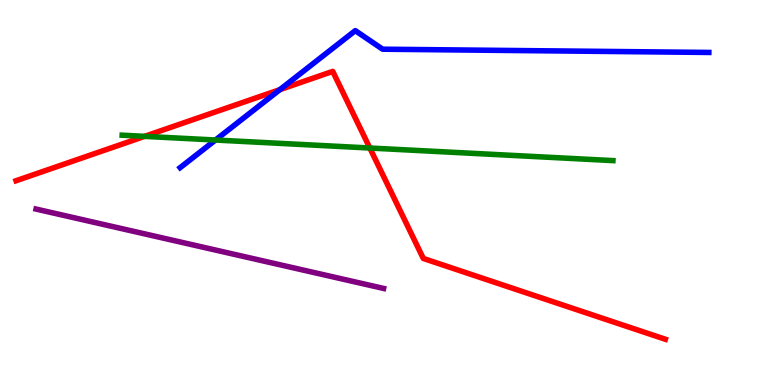[{'lines': ['blue', 'red'], 'intersections': [{'x': 3.61, 'y': 7.67}]}, {'lines': ['green', 'red'], 'intersections': [{'x': 1.87, 'y': 6.46}, {'x': 4.77, 'y': 6.16}]}, {'lines': ['purple', 'red'], 'intersections': []}, {'lines': ['blue', 'green'], 'intersections': [{'x': 2.78, 'y': 6.36}]}, {'lines': ['blue', 'purple'], 'intersections': []}, {'lines': ['green', 'purple'], 'intersections': []}]